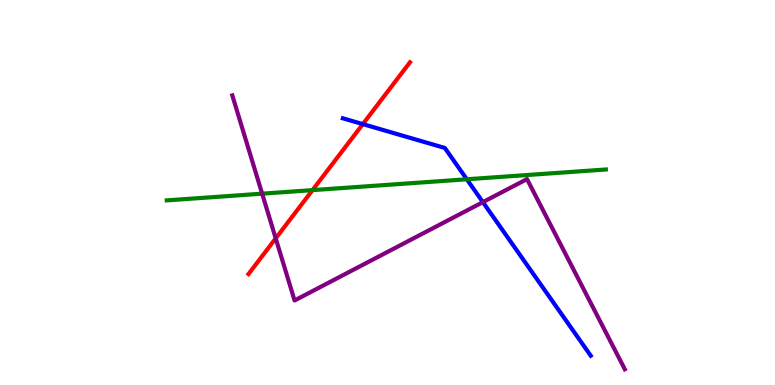[{'lines': ['blue', 'red'], 'intersections': [{'x': 4.68, 'y': 6.78}]}, {'lines': ['green', 'red'], 'intersections': [{'x': 4.03, 'y': 5.06}]}, {'lines': ['purple', 'red'], 'intersections': [{'x': 3.56, 'y': 3.81}]}, {'lines': ['blue', 'green'], 'intersections': [{'x': 6.02, 'y': 5.34}]}, {'lines': ['blue', 'purple'], 'intersections': [{'x': 6.23, 'y': 4.75}]}, {'lines': ['green', 'purple'], 'intersections': [{'x': 3.38, 'y': 4.97}]}]